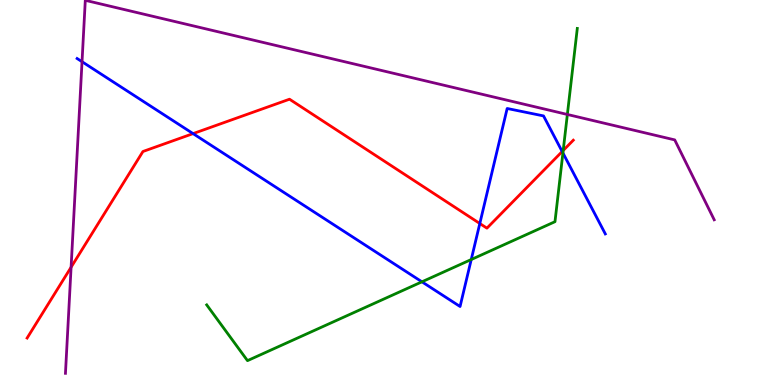[{'lines': ['blue', 'red'], 'intersections': [{'x': 2.49, 'y': 6.53}, {'x': 6.19, 'y': 4.19}, {'x': 7.25, 'y': 6.06}]}, {'lines': ['green', 'red'], 'intersections': [{'x': 7.27, 'y': 6.09}]}, {'lines': ['purple', 'red'], 'intersections': [{'x': 0.917, 'y': 3.06}]}, {'lines': ['blue', 'green'], 'intersections': [{'x': 5.44, 'y': 2.68}, {'x': 6.08, 'y': 3.26}, {'x': 7.26, 'y': 6.03}]}, {'lines': ['blue', 'purple'], 'intersections': [{'x': 1.06, 'y': 8.4}]}, {'lines': ['green', 'purple'], 'intersections': [{'x': 7.32, 'y': 7.03}]}]